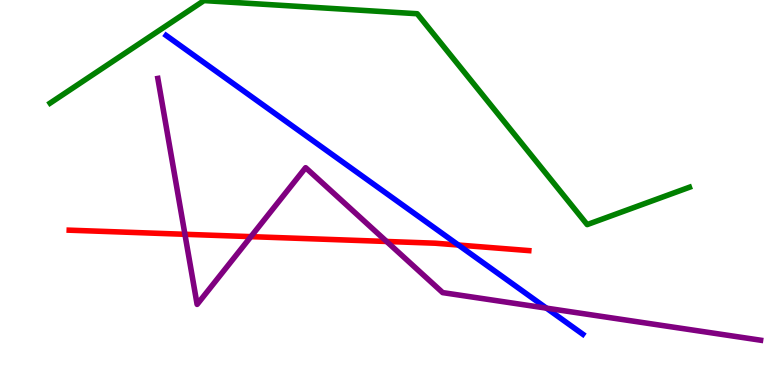[{'lines': ['blue', 'red'], 'intersections': [{'x': 5.92, 'y': 3.64}]}, {'lines': ['green', 'red'], 'intersections': []}, {'lines': ['purple', 'red'], 'intersections': [{'x': 2.39, 'y': 3.91}, {'x': 3.24, 'y': 3.85}, {'x': 4.99, 'y': 3.73}]}, {'lines': ['blue', 'green'], 'intersections': []}, {'lines': ['blue', 'purple'], 'intersections': [{'x': 7.05, 'y': 2.0}]}, {'lines': ['green', 'purple'], 'intersections': []}]